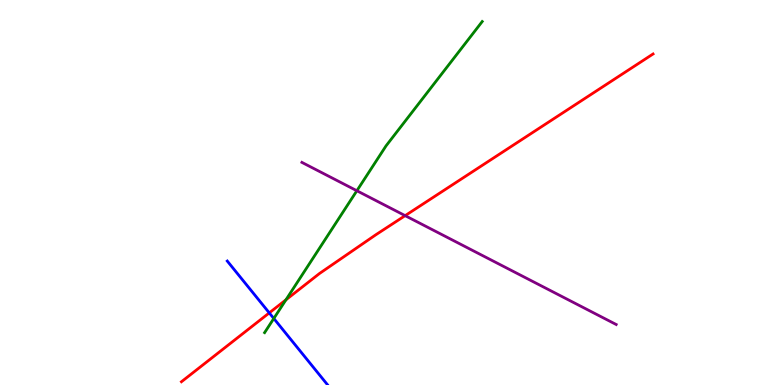[{'lines': ['blue', 'red'], 'intersections': [{'x': 3.47, 'y': 1.87}]}, {'lines': ['green', 'red'], 'intersections': [{'x': 3.69, 'y': 2.21}]}, {'lines': ['purple', 'red'], 'intersections': [{'x': 5.23, 'y': 4.4}]}, {'lines': ['blue', 'green'], 'intersections': [{'x': 3.53, 'y': 1.73}]}, {'lines': ['blue', 'purple'], 'intersections': []}, {'lines': ['green', 'purple'], 'intersections': [{'x': 4.6, 'y': 5.05}]}]